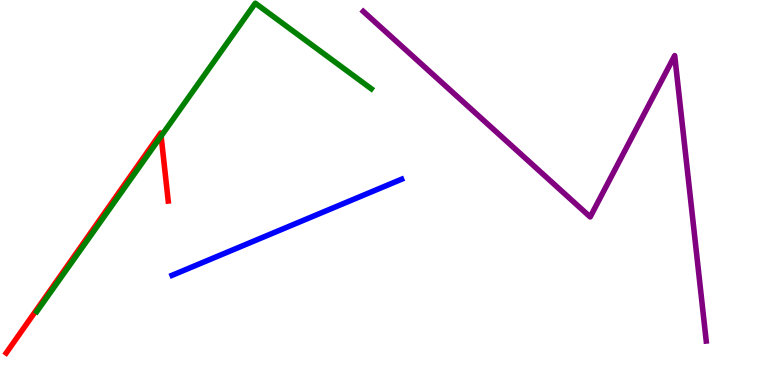[{'lines': ['blue', 'red'], 'intersections': []}, {'lines': ['green', 'red'], 'intersections': [{'x': 2.08, 'y': 6.46}]}, {'lines': ['purple', 'red'], 'intersections': []}, {'lines': ['blue', 'green'], 'intersections': []}, {'lines': ['blue', 'purple'], 'intersections': []}, {'lines': ['green', 'purple'], 'intersections': []}]